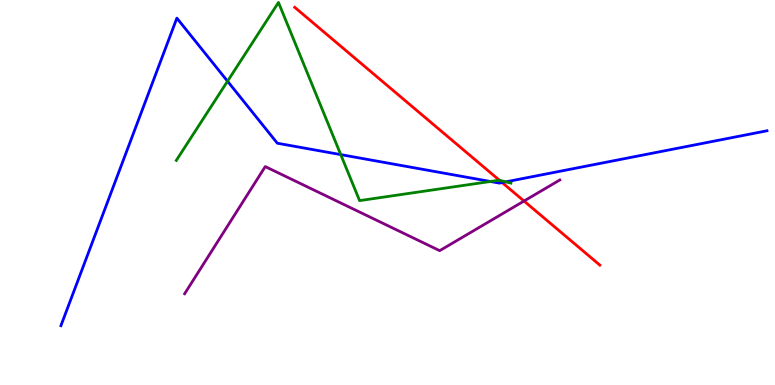[{'lines': ['blue', 'red'], 'intersections': [{'x': 6.48, 'y': 5.26}]}, {'lines': ['green', 'red'], 'intersections': [{'x': 6.44, 'y': 5.32}]}, {'lines': ['purple', 'red'], 'intersections': [{'x': 6.76, 'y': 4.78}]}, {'lines': ['blue', 'green'], 'intersections': [{'x': 2.94, 'y': 7.89}, {'x': 4.4, 'y': 5.98}, {'x': 6.33, 'y': 5.29}, {'x': 6.53, 'y': 5.28}]}, {'lines': ['blue', 'purple'], 'intersections': []}, {'lines': ['green', 'purple'], 'intersections': []}]